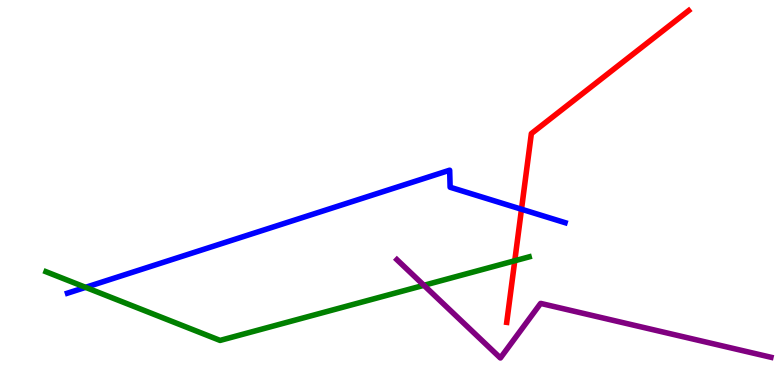[{'lines': ['blue', 'red'], 'intersections': [{'x': 6.73, 'y': 4.57}]}, {'lines': ['green', 'red'], 'intersections': [{'x': 6.64, 'y': 3.23}]}, {'lines': ['purple', 'red'], 'intersections': []}, {'lines': ['blue', 'green'], 'intersections': [{'x': 1.1, 'y': 2.54}]}, {'lines': ['blue', 'purple'], 'intersections': []}, {'lines': ['green', 'purple'], 'intersections': [{'x': 5.47, 'y': 2.59}]}]